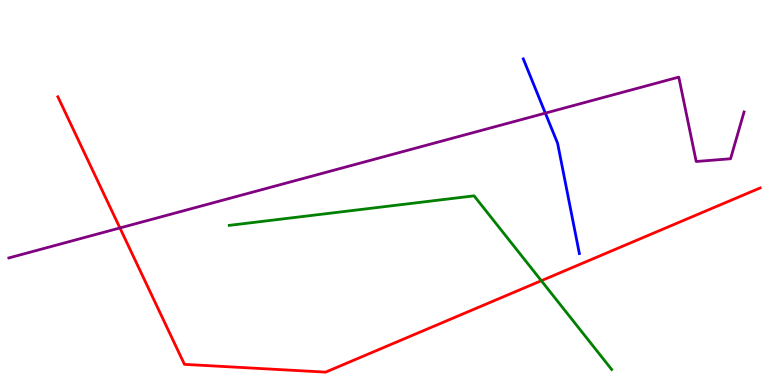[{'lines': ['blue', 'red'], 'intersections': []}, {'lines': ['green', 'red'], 'intersections': [{'x': 6.98, 'y': 2.71}]}, {'lines': ['purple', 'red'], 'intersections': [{'x': 1.55, 'y': 4.08}]}, {'lines': ['blue', 'green'], 'intersections': []}, {'lines': ['blue', 'purple'], 'intersections': [{'x': 7.04, 'y': 7.06}]}, {'lines': ['green', 'purple'], 'intersections': []}]